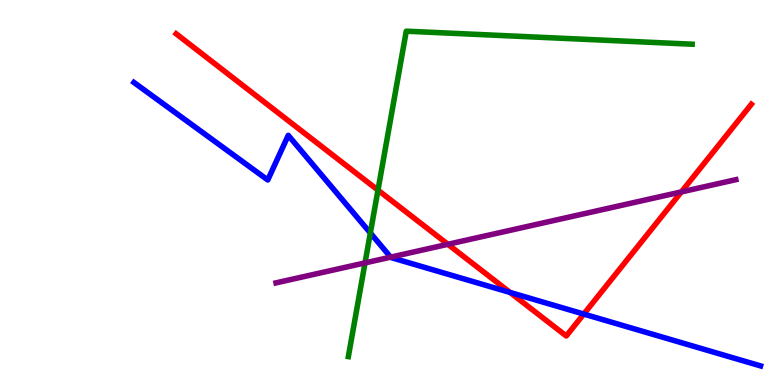[{'lines': ['blue', 'red'], 'intersections': [{'x': 6.58, 'y': 2.4}, {'x': 7.53, 'y': 1.84}]}, {'lines': ['green', 'red'], 'intersections': [{'x': 4.88, 'y': 5.06}]}, {'lines': ['purple', 'red'], 'intersections': [{'x': 5.78, 'y': 3.65}, {'x': 8.79, 'y': 5.02}]}, {'lines': ['blue', 'green'], 'intersections': [{'x': 4.78, 'y': 3.95}]}, {'lines': ['blue', 'purple'], 'intersections': [{'x': 5.04, 'y': 3.32}]}, {'lines': ['green', 'purple'], 'intersections': [{'x': 4.71, 'y': 3.17}]}]